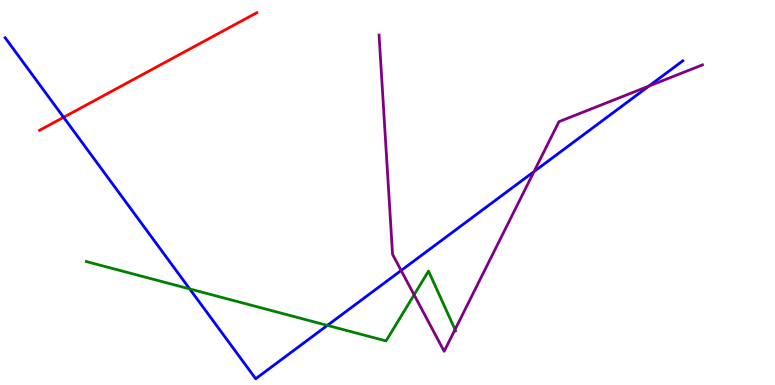[{'lines': ['blue', 'red'], 'intersections': [{'x': 0.821, 'y': 6.95}]}, {'lines': ['green', 'red'], 'intersections': []}, {'lines': ['purple', 'red'], 'intersections': []}, {'lines': ['blue', 'green'], 'intersections': [{'x': 2.45, 'y': 2.5}, {'x': 4.22, 'y': 1.55}]}, {'lines': ['blue', 'purple'], 'intersections': [{'x': 5.18, 'y': 2.97}, {'x': 6.89, 'y': 5.54}, {'x': 8.37, 'y': 7.76}]}, {'lines': ['green', 'purple'], 'intersections': [{'x': 5.34, 'y': 2.34}, {'x': 5.87, 'y': 1.44}]}]